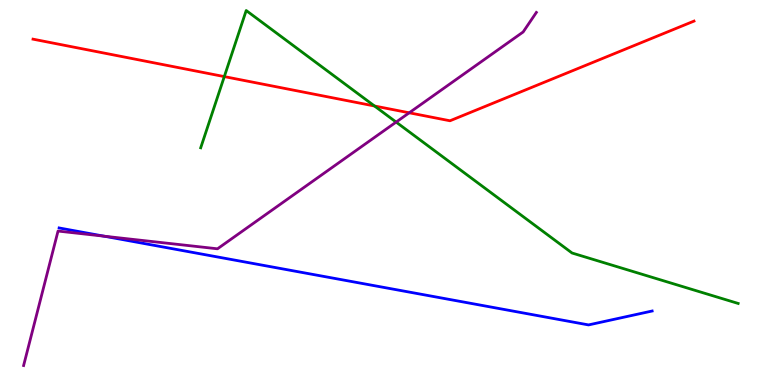[{'lines': ['blue', 'red'], 'intersections': []}, {'lines': ['green', 'red'], 'intersections': [{'x': 2.89, 'y': 8.01}, {'x': 4.83, 'y': 7.25}]}, {'lines': ['purple', 'red'], 'intersections': [{'x': 5.28, 'y': 7.07}]}, {'lines': ['blue', 'green'], 'intersections': []}, {'lines': ['blue', 'purple'], 'intersections': [{'x': 1.34, 'y': 3.87}]}, {'lines': ['green', 'purple'], 'intersections': [{'x': 5.11, 'y': 6.83}]}]